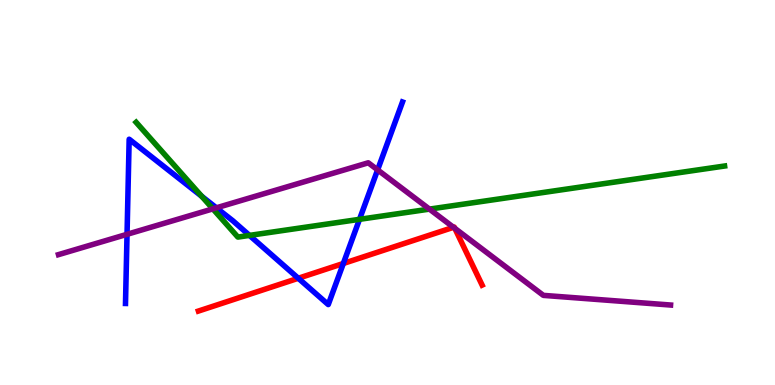[{'lines': ['blue', 'red'], 'intersections': [{'x': 3.85, 'y': 2.77}, {'x': 4.43, 'y': 3.16}]}, {'lines': ['green', 'red'], 'intersections': []}, {'lines': ['purple', 'red'], 'intersections': [{'x': 5.85, 'y': 4.1}, {'x': 5.87, 'y': 4.07}]}, {'lines': ['blue', 'green'], 'intersections': [{'x': 2.6, 'y': 4.9}, {'x': 3.22, 'y': 3.89}, {'x': 4.64, 'y': 4.3}]}, {'lines': ['blue', 'purple'], 'intersections': [{'x': 1.64, 'y': 3.91}, {'x': 2.79, 'y': 4.6}, {'x': 4.87, 'y': 5.59}]}, {'lines': ['green', 'purple'], 'intersections': [{'x': 2.75, 'y': 4.57}, {'x': 5.54, 'y': 4.57}]}]